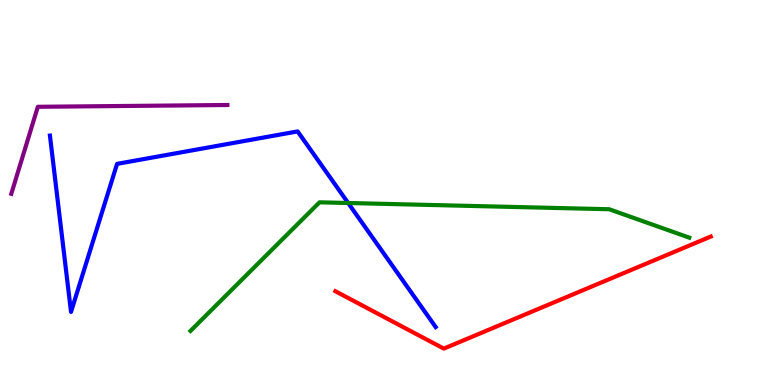[{'lines': ['blue', 'red'], 'intersections': []}, {'lines': ['green', 'red'], 'intersections': []}, {'lines': ['purple', 'red'], 'intersections': []}, {'lines': ['blue', 'green'], 'intersections': [{'x': 4.49, 'y': 4.73}]}, {'lines': ['blue', 'purple'], 'intersections': []}, {'lines': ['green', 'purple'], 'intersections': []}]